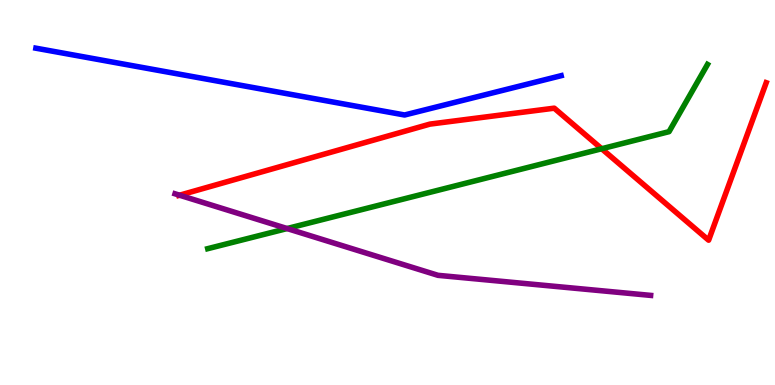[{'lines': ['blue', 'red'], 'intersections': []}, {'lines': ['green', 'red'], 'intersections': [{'x': 7.76, 'y': 6.14}]}, {'lines': ['purple', 'red'], 'intersections': [{'x': 2.32, 'y': 4.93}]}, {'lines': ['blue', 'green'], 'intersections': []}, {'lines': ['blue', 'purple'], 'intersections': []}, {'lines': ['green', 'purple'], 'intersections': [{'x': 3.7, 'y': 4.06}]}]